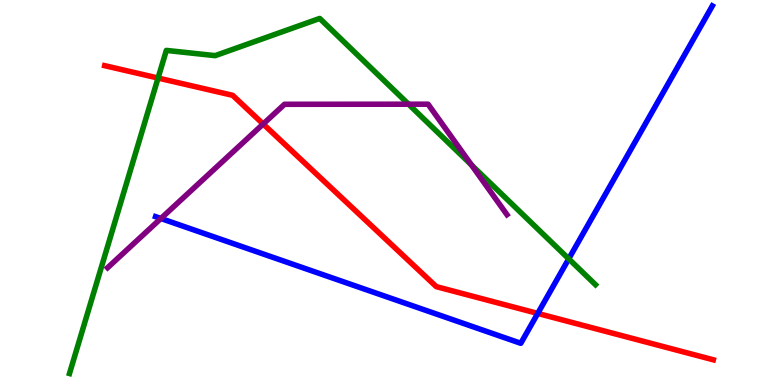[{'lines': ['blue', 'red'], 'intersections': [{'x': 6.94, 'y': 1.86}]}, {'lines': ['green', 'red'], 'intersections': [{'x': 2.04, 'y': 7.97}]}, {'lines': ['purple', 'red'], 'intersections': [{'x': 3.4, 'y': 6.78}]}, {'lines': ['blue', 'green'], 'intersections': [{'x': 7.34, 'y': 3.28}]}, {'lines': ['blue', 'purple'], 'intersections': [{'x': 2.08, 'y': 4.32}]}, {'lines': ['green', 'purple'], 'intersections': [{'x': 5.27, 'y': 7.29}, {'x': 6.08, 'y': 5.72}]}]